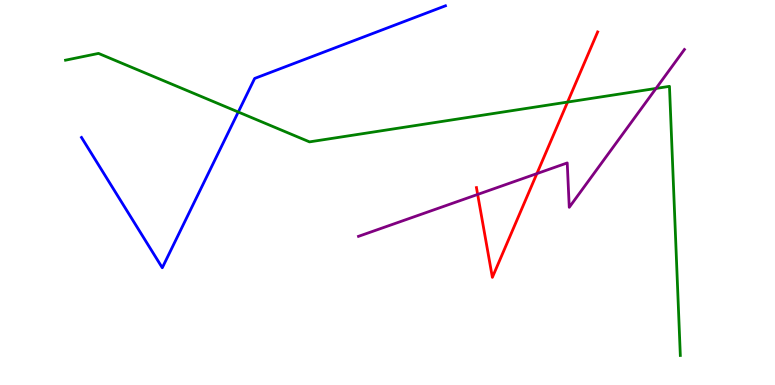[{'lines': ['blue', 'red'], 'intersections': []}, {'lines': ['green', 'red'], 'intersections': [{'x': 7.32, 'y': 7.35}]}, {'lines': ['purple', 'red'], 'intersections': [{'x': 6.16, 'y': 4.95}, {'x': 6.93, 'y': 5.49}]}, {'lines': ['blue', 'green'], 'intersections': [{'x': 3.07, 'y': 7.09}]}, {'lines': ['blue', 'purple'], 'intersections': []}, {'lines': ['green', 'purple'], 'intersections': [{'x': 8.46, 'y': 7.7}]}]